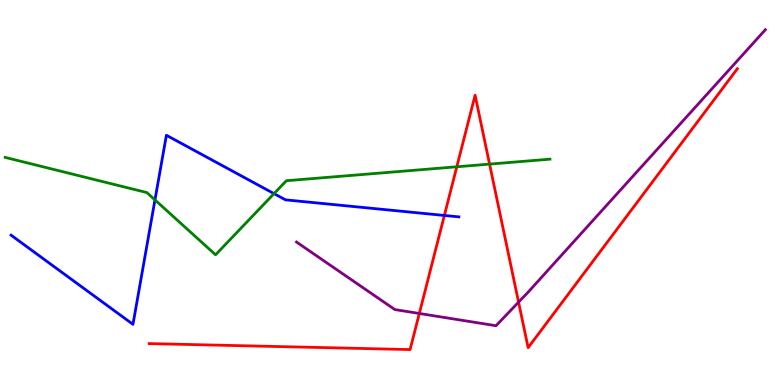[{'lines': ['blue', 'red'], 'intersections': [{'x': 5.73, 'y': 4.4}]}, {'lines': ['green', 'red'], 'intersections': [{'x': 5.89, 'y': 5.67}, {'x': 6.32, 'y': 5.74}]}, {'lines': ['purple', 'red'], 'intersections': [{'x': 5.41, 'y': 1.86}, {'x': 6.69, 'y': 2.15}]}, {'lines': ['blue', 'green'], 'intersections': [{'x': 2.0, 'y': 4.81}, {'x': 3.54, 'y': 4.97}]}, {'lines': ['blue', 'purple'], 'intersections': []}, {'lines': ['green', 'purple'], 'intersections': []}]